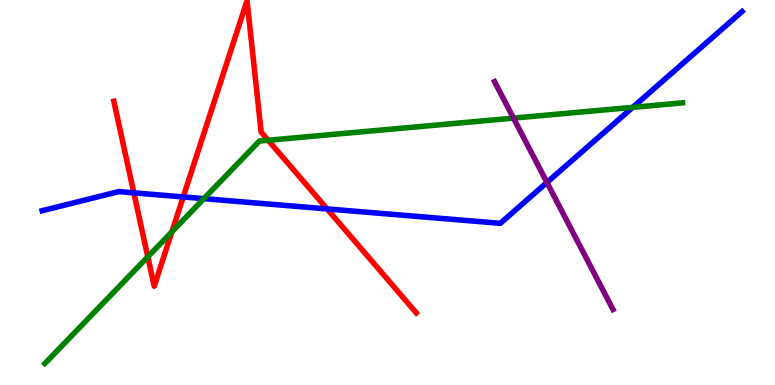[{'lines': ['blue', 'red'], 'intersections': [{'x': 1.73, 'y': 4.99}, {'x': 2.36, 'y': 4.88}, {'x': 4.22, 'y': 4.57}]}, {'lines': ['green', 'red'], 'intersections': [{'x': 1.91, 'y': 3.33}, {'x': 2.22, 'y': 3.98}, {'x': 3.46, 'y': 6.36}]}, {'lines': ['purple', 'red'], 'intersections': []}, {'lines': ['blue', 'green'], 'intersections': [{'x': 2.63, 'y': 4.84}, {'x': 8.16, 'y': 7.21}]}, {'lines': ['blue', 'purple'], 'intersections': [{'x': 7.06, 'y': 5.26}]}, {'lines': ['green', 'purple'], 'intersections': [{'x': 6.63, 'y': 6.93}]}]